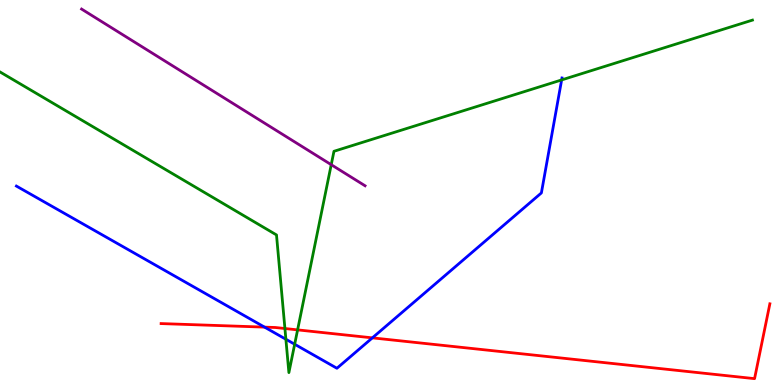[{'lines': ['blue', 'red'], 'intersections': [{'x': 3.41, 'y': 1.5}, {'x': 4.8, 'y': 1.22}]}, {'lines': ['green', 'red'], 'intersections': [{'x': 3.68, 'y': 1.47}, {'x': 3.84, 'y': 1.43}]}, {'lines': ['purple', 'red'], 'intersections': []}, {'lines': ['blue', 'green'], 'intersections': [{'x': 3.69, 'y': 1.19}, {'x': 3.8, 'y': 1.06}, {'x': 7.25, 'y': 7.92}]}, {'lines': ['blue', 'purple'], 'intersections': []}, {'lines': ['green', 'purple'], 'intersections': [{'x': 4.27, 'y': 5.72}]}]